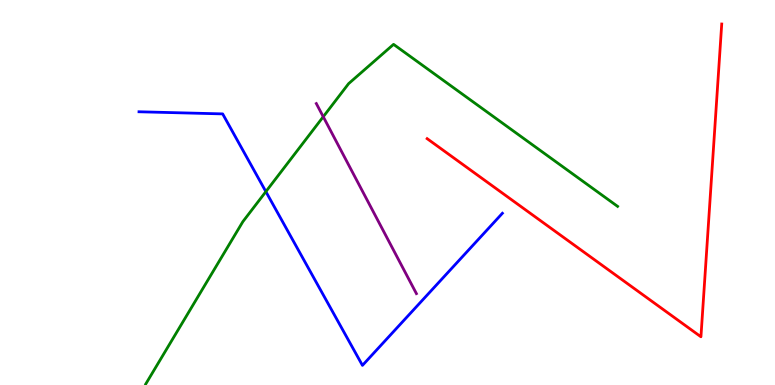[{'lines': ['blue', 'red'], 'intersections': []}, {'lines': ['green', 'red'], 'intersections': []}, {'lines': ['purple', 'red'], 'intersections': []}, {'lines': ['blue', 'green'], 'intersections': [{'x': 3.43, 'y': 5.02}]}, {'lines': ['blue', 'purple'], 'intersections': []}, {'lines': ['green', 'purple'], 'intersections': [{'x': 4.17, 'y': 6.97}]}]